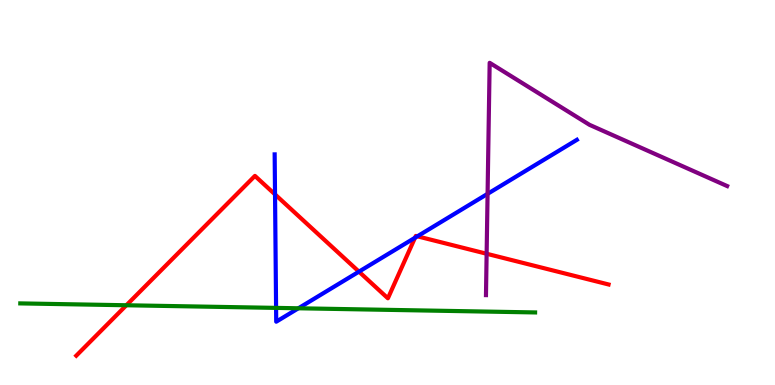[{'lines': ['blue', 'red'], 'intersections': [{'x': 3.55, 'y': 4.95}, {'x': 4.63, 'y': 2.94}, {'x': 5.36, 'y': 3.82}, {'x': 5.39, 'y': 3.86}]}, {'lines': ['green', 'red'], 'intersections': [{'x': 1.63, 'y': 2.07}]}, {'lines': ['purple', 'red'], 'intersections': [{'x': 6.28, 'y': 3.41}]}, {'lines': ['blue', 'green'], 'intersections': [{'x': 3.56, 'y': 2.0}, {'x': 3.85, 'y': 1.99}]}, {'lines': ['blue', 'purple'], 'intersections': [{'x': 6.29, 'y': 4.97}]}, {'lines': ['green', 'purple'], 'intersections': []}]